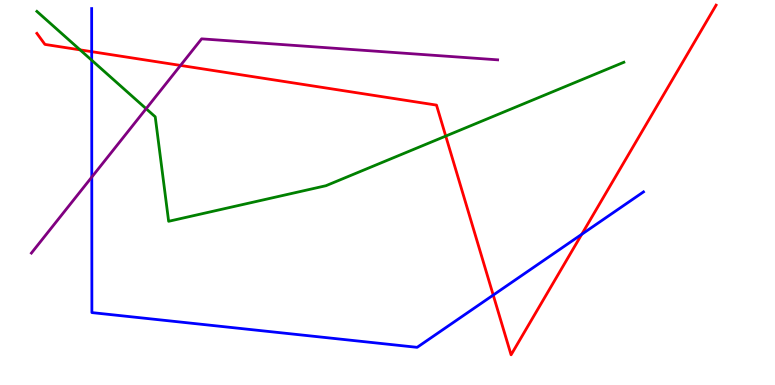[{'lines': ['blue', 'red'], 'intersections': [{'x': 1.18, 'y': 8.66}, {'x': 6.36, 'y': 2.34}, {'x': 7.51, 'y': 3.91}]}, {'lines': ['green', 'red'], 'intersections': [{'x': 1.03, 'y': 8.7}, {'x': 5.75, 'y': 6.47}]}, {'lines': ['purple', 'red'], 'intersections': [{'x': 2.33, 'y': 8.3}]}, {'lines': ['blue', 'green'], 'intersections': [{'x': 1.18, 'y': 8.44}]}, {'lines': ['blue', 'purple'], 'intersections': [{'x': 1.18, 'y': 5.4}]}, {'lines': ['green', 'purple'], 'intersections': [{'x': 1.89, 'y': 7.18}]}]